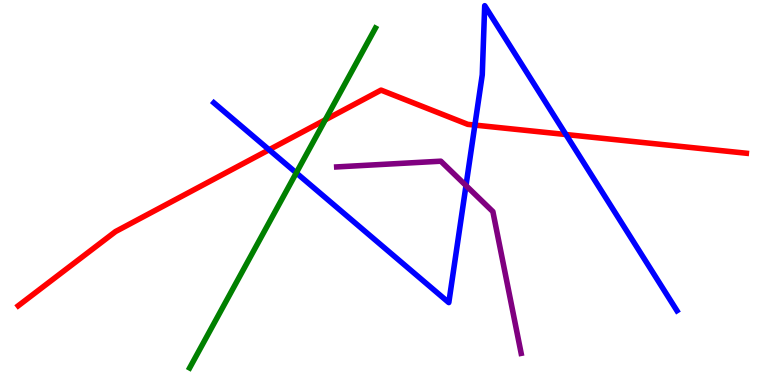[{'lines': ['blue', 'red'], 'intersections': [{'x': 3.47, 'y': 6.11}, {'x': 6.13, 'y': 6.75}, {'x': 7.3, 'y': 6.51}]}, {'lines': ['green', 'red'], 'intersections': [{'x': 4.2, 'y': 6.89}]}, {'lines': ['purple', 'red'], 'intersections': []}, {'lines': ['blue', 'green'], 'intersections': [{'x': 3.82, 'y': 5.51}]}, {'lines': ['blue', 'purple'], 'intersections': [{'x': 6.01, 'y': 5.18}]}, {'lines': ['green', 'purple'], 'intersections': []}]